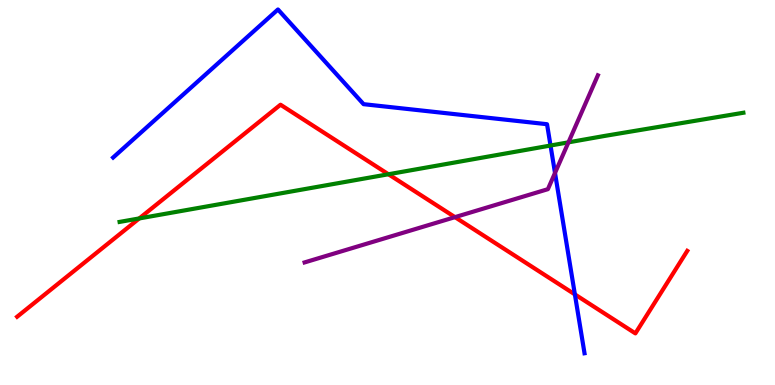[{'lines': ['blue', 'red'], 'intersections': [{'x': 7.42, 'y': 2.35}]}, {'lines': ['green', 'red'], 'intersections': [{'x': 1.8, 'y': 4.33}, {'x': 5.01, 'y': 5.47}]}, {'lines': ['purple', 'red'], 'intersections': [{'x': 5.87, 'y': 4.36}]}, {'lines': ['blue', 'green'], 'intersections': [{'x': 7.1, 'y': 6.22}]}, {'lines': ['blue', 'purple'], 'intersections': [{'x': 7.16, 'y': 5.51}]}, {'lines': ['green', 'purple'], 'intersections': [{'x': 7.33, 'y': 6.3}]}]